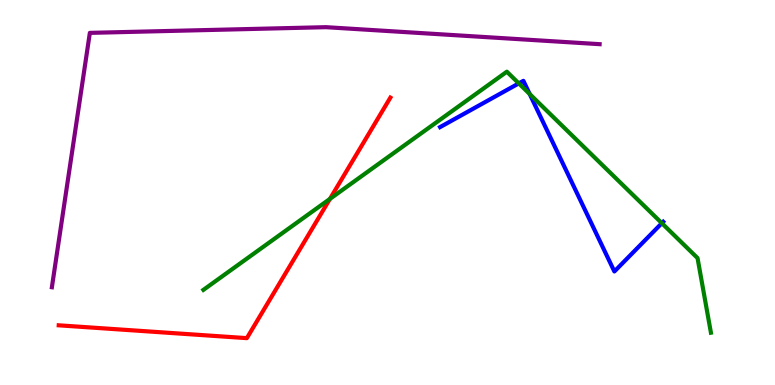[{'lines': ['blue', 'red'], 'intersections': []}, {'lines': ['green', 'red'], 'intersections': [{'x': 4.26, 'y': 4.83}]}, {'lines': ['purple', 'red'], 'intersections': []}, {'lines': ['blue', 'green'], 'intersections': [{'x': 6.69, 'y': 7.83}, {'x': 6.83, 'y': 7.56}, {'x': 8.54, 'y': 4.2}]}, {'lines': ['blue', 'purple'], 'intersections': []}, {'lines': ['green', 'purple'], 'intersections': []}]